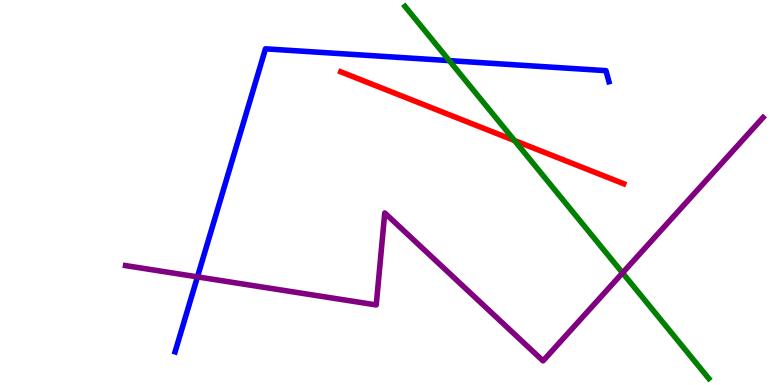[{'lines': ['blue', 'red'], 'intersections': []}, {'lines': ['green', 'red'], 'intersections': [{'x': 6.64, 'y': 6.35}]}, {'lines': ['purple', 'red'], 'intersections': []}, {'lines': ['blue', 'green'], 'intersections': [{'x': 5.8, 'y': 8.43}]}, {'lines': ['blue', 'purple'], 'intersections': [{'x': 2.55, 'y': 2.81}]}, {'lines': ['green', 'purple'], 'intersections': [{'x': 8.03, 'y': 2.91}]}]